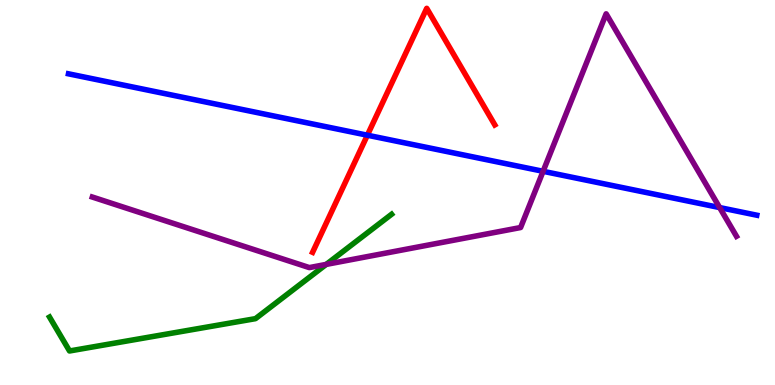[{'lines': ['blue', 'red'], 'intersections': [{'x': 4.74, 'y': 6.49}]}, {'lines': ['green', 'red'], 'intersections': []}, {'lines': ['purple', 'red'], 'intersections': []}, {'lines': ['blue', 'green'], 'intersections': []}, {'lines': ['blue', 'purple'], 'intersections': [{'x': 7.01, 'y': 5.55}, {'x': 9.29, 'y': 4.61}]}, {'lines': ['green', 'purple'], 'intersections': [{'x': 4.21, 'y': 3.13}]}]